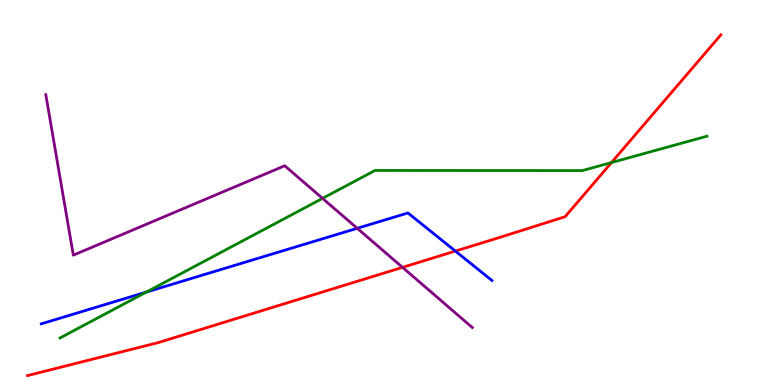[{'lines': ['blue', 'red'], 'intersections': [{'x': 5.88, 'y': 3.48}]}, {'lines': ['green', 'red'], 'intersections': [{'x': 7.89, 'y': 5.78}]}, {'lines': ['purple', 'red'], 'intersections': [{'x': 5.19, 'y': 3.06}]}, {'lines': ['blue', 'green'], 'intersections': [{'x': 1.89, 'y': 2.41}]}, {'lines': ['blue', 'purple'], 'intersections': [{'x': 4.61, 'y': 4.07}]}, {'lines': ['green', 'purple'], 'intersections': [{'x': 4.16, 'y': 4.85}]}]